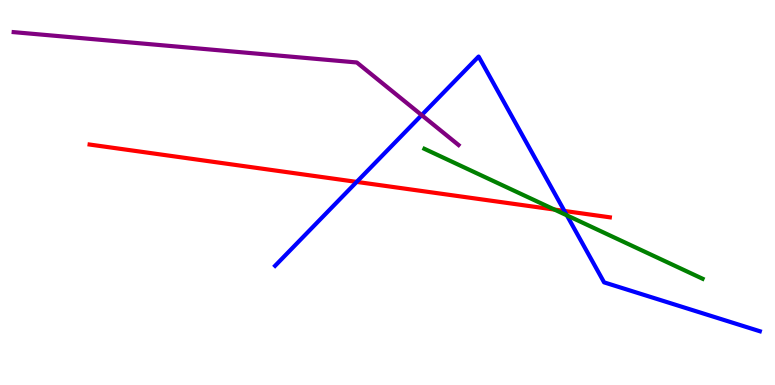[{'lines': ['blue', 'red'], 'intersections': [{'x': 4.6, 'y': 5.28}, {'x': 7.28, 'y': 4.52}]}, {'lines': ['green', 'red'], 'intersections': [{'x': 7.15, 'y': 4.56}]}, {'lines': ['purple', 'red'], 'intersections': []}, {'lines': ['blue', 'green'], 'intersections': [{'x': 7.31, 'y': 4.41}]}, {'lines': ['blue', 'purple'], 'intersections': [{'x': 5.44, 'y': 7.01}]}, {'lines': ['green', 'purple'], 'intersections': []}]